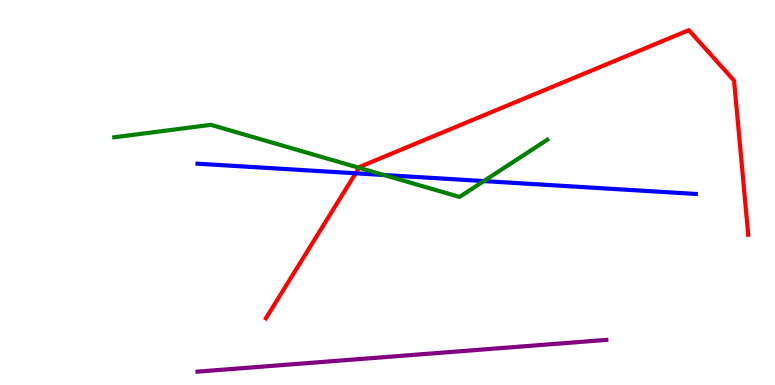[{'lines': ['blue', 'red'], 'intersections': [{'x': 4.59, 'y': 5.5}]}, {'lines': ['green', 'red'], 'intersections': [{'x': 4.63, 'y': 5.64}]}, {'lines': ['purple', 'red'], 'intersections': []}, {'lines': ['blue', 'green'], 'intersections': [{'x': 4.95, 'y': 5.45}, {'x': 6.24, 'y': 5.3}]}, {'lines': ['blue', 'purple'], 'intersections': []}, {'lines': ['green', 'purple'], 'intersections': []}]